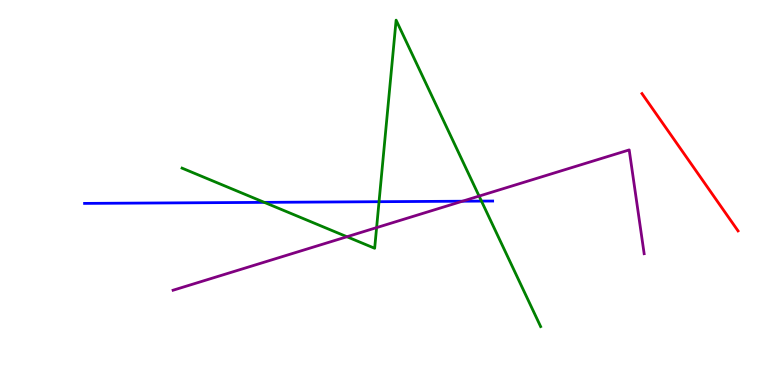[{'lines': ['blue', 'red'], 'intersections': []}, {'lines': ['green', 'red'], 'intersections': []}, {'lines': ['purple', 'red'], 'intersections': []}, {'lines': ['blue', 'green'], 'intersections': [{'x': 3.41, 'y': 4.74}, {'x': 4.89, 'y': 4.76}, {'x': 6.21, 'y': 4.78}]}, {'lines': ['blue', 'purple'], 'intersections': [{'x': 5.97, 'y': 4.77}]}, {'lines': ['green', 'purple'], 'intersections': [{'x': 4.48, 'y': 3.85}, {'x': 4.86, 'y': 4.09}, {'x': 6.18, 'y': 4.91}]}]